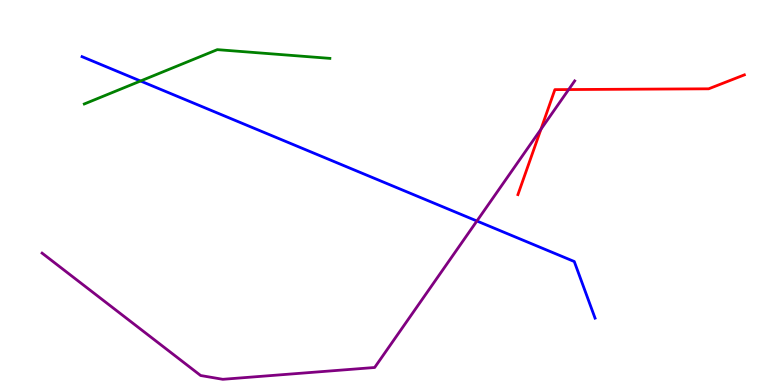[{'lines': ['blue', 'red'], 'intersections': []}, {'lines': ['green', 'red'], 'intersections': []}, {'lines': ['purple', 'red'], 'intersections': [{'x': 6.98, 'y': 6.64}, {'x': 7.34, 'y': 7.67}]}, {'lines': ['blue', 'green'], 'intersections': [{'x': 1.81, 'y': 7.9}]}, {'lines': ['blue', 'purple'], 'intersections': [{'x': 6.15, 'y': 4.26}]}, {'lines': ['green', 'purple'], 'intersections': []}]